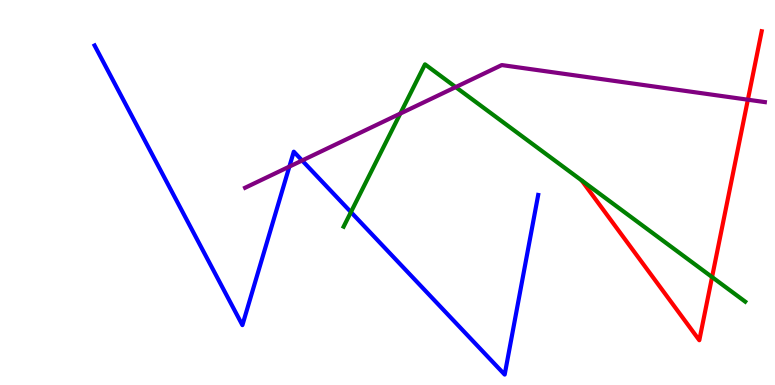[{'lines': ['blue', 'red'], 'intersections': []}, {'lines': ['green', 'red'], 'intersections': [{'x': 9.19, 'y': 2.8}]}, {'lines': ['purple', 'red'], 'intersections': [{'x': 9.65, 'y': 7.41}]}, {'lines': ['blue', 'green'], 'intersections': [{'x': 4.53, 'y': 4.49}]}, {'lines': ['blue', 'purple'], 'intersections': [{'x': 3.73, 'y': 5.67}, {'x': 3.9, 'y': 5.83}]}, {'lines': ['green', 'purple'], 'intersections': [{'x': 5.17, 'y': 7.05}, {'x': 5.88, 'y': 7.74}]}]